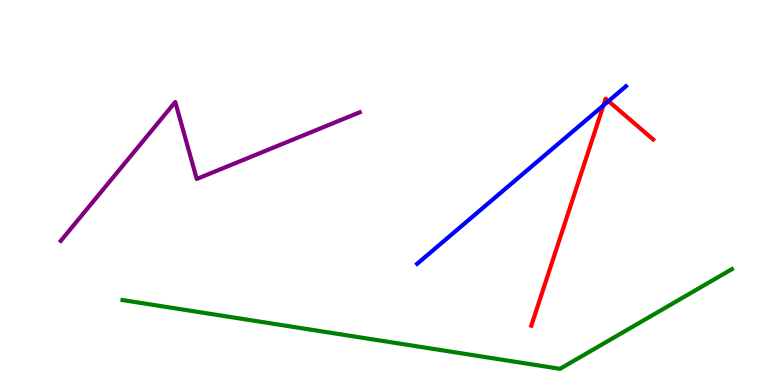[{'lines': ['blue', 'red'], 'intersections': [{'x': 7.79, 'y': 7.26}, {'x': 7.85, 'y': 7.37}]}, {'lines': ['green', 'red'], 'intersections': []}, {'lines': ['purple', 'red'], 'intersections': []}, {'lines': ['blue', 'green'], 'intersections': []}, {'lines': ['blue', 'purple'], 'intersections': []}, {'lines': ['green', 'purple'], 'intersections': []}]